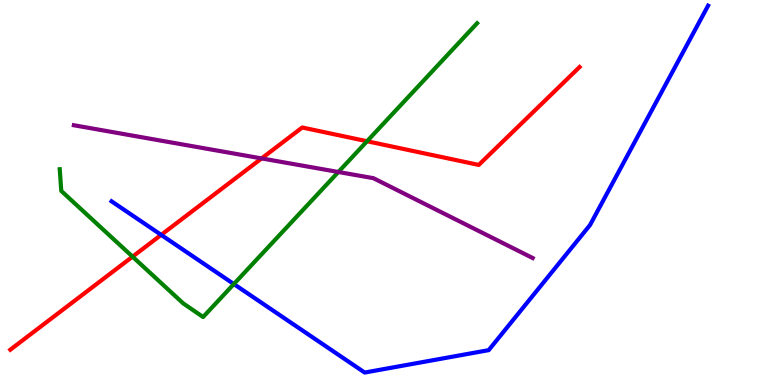[{'lines': ['blue', 'red'], 'intersections': [{'x': 2.08, 'y': 3.9}]}, {'lines': ['green', 'red'], 'intersections': [{'x': 1.71, 'y': 3.33}, {'x': 4.74, 'y': 6.33}]}, {'lines': ['purple', 'red'], 'intersections': [{'x': 3.38, 'y': 5.89}]}, {'lines': ['blue', 'green'], 'intersections': [{'x': 3.02, 'y': 2.62}]}, {'lines': ['blue', 'purple'], 'intersections': []}, {'lines': ['green', 'purple'], 'intersections': [{'x': 4.37, 'y': 5.53}]}]